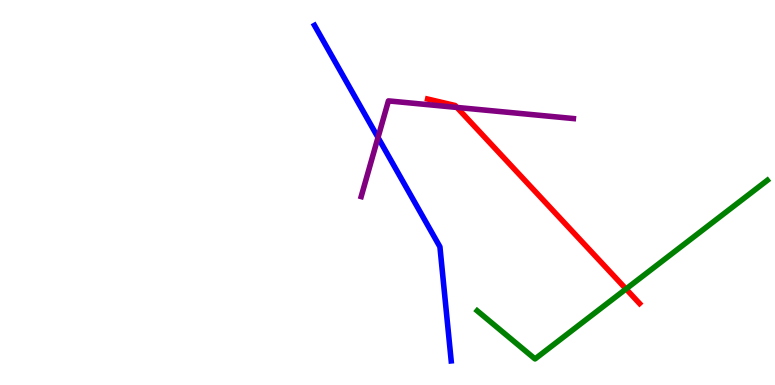[{'lines': ['blue', 'red'], 'intersections': []}, {'lines': ['green', 'red'], 'intersections': [{'x': 8.08, 'y': 2.49}]}, {'lines': ['purple', 'red'], 'intersections': [{'x': 5.9, 'y': 7.21}]}, {'lines': ['blue', 'green'], 'intersections': []}, {'lines': ['blue', 'purple'], 'intersections': [{'x': 4.88, 'y': 6.43}]}, {'lines': ['green', 'purple'], 'intersections': []}]